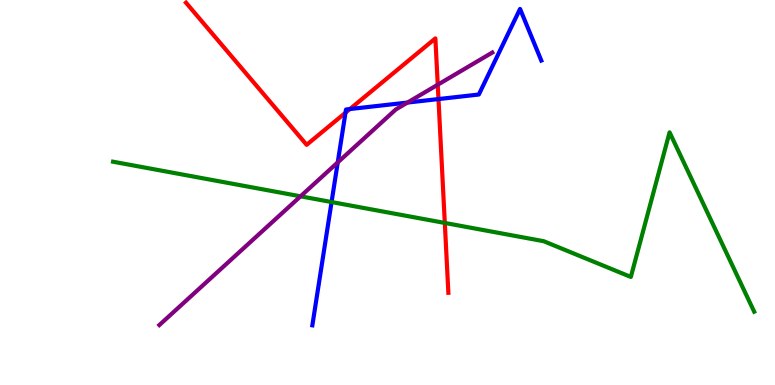[{'lines': ['blue', 'red'], 'intersections': [{'x': 4.46, 'y': 7.07}, {'x': 4.52, 'y': 7.17}, {'x': 5.66, 'y': 7.43}]}, {'lines': ['green', 'red'], 'intersections': [{'x': 5.74, 'y': 4.21}]}, {'lines': ['purple', 'red'], 'intersections': [{'x': 5.65, 'y': 7.8}]}, {'lines': ['blue', 'green'], 'intersections': [{'x': 4.28, 'y': 4.75}]}, {'lines': ['blue', 'purple'], 'intersections': [{'x': 4.36, 'y': 5.78}, {'x': 5.26, 'y': 7.34}]}, {'lines': ['green', 'purple'], 'intersections': [{'x': 3.88, 'y': 4.9}]}]